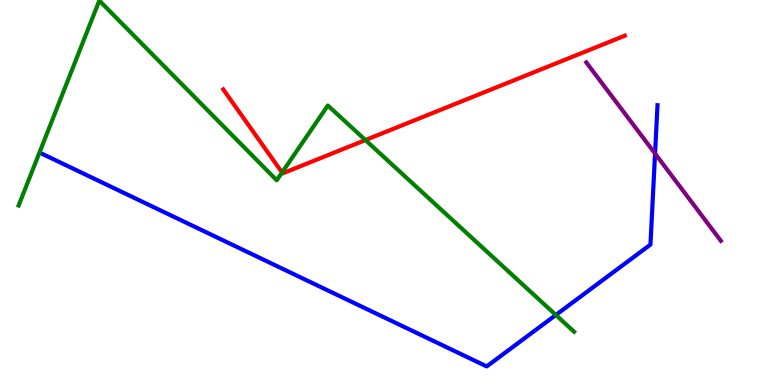[{'lines': ['blue', 'red'], 'intersections': []}, {'lines': ['green', 'red'], 'intersections': [{'x': 3.64, 'y': 5.52}, {'x': 4.72, 'y': 6.36}]}, {'lines': ['purple', 'red'], 'intersections': []}, {'lines': ['blue', 'green'], 'intersections': [{'x': 7.17, 'y': 1.82}]}, {'lines': ['blue', 'purple'], 'intersections': [{'x': 8.45, 'y': 6.01}]}, {'lines': ['green', 'purple'], 'intersections': []}]